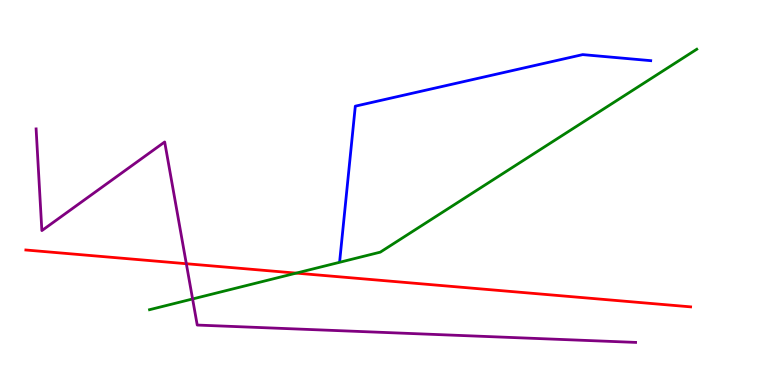[{'lines': ['blue', 'red'], 'intersections': []}, {'lines': ['green', 'red'], 'intersections': [{'x': 3.82, 'y': 2.91}]}, {'lines': ['purple', 'red'], 'intersections': [{'x': 2.4, 'y': 3.15}]}, {'lines': ['blue', 'green'], 'intersections': []}, {'lines': ['blue', 'purple'], 'intersections': []}, {'lines': ['green', 'purple'], 'intersections': [{'x': 2.49, 'y': 2.23}]}]